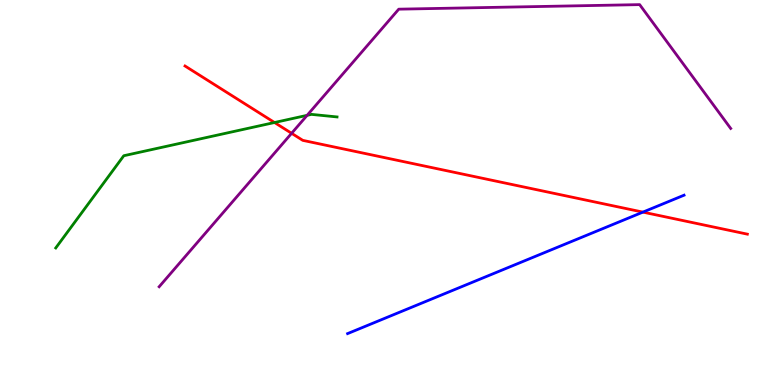[{'lines': ['blue', 'red'], 'intersections': [{'x': 8.3, 'y': 4.49}]}, {'lines': ['green', 'red'], 'intersections': [{'x': 3.54, 'y': 6.82}]}, {'lines': ['purple', 'red'], 'intersections': [{'x': 3.76, 'y': 6.54}]}, {'lines': ['blue', 'green'], 'intersections': []}, {'lines': ['blue', 'purple'], 'intersections': []}, {'lines': ['green', 'purple'], 'intersections': [{'x': 3.96, 'y': 7.0}]}]